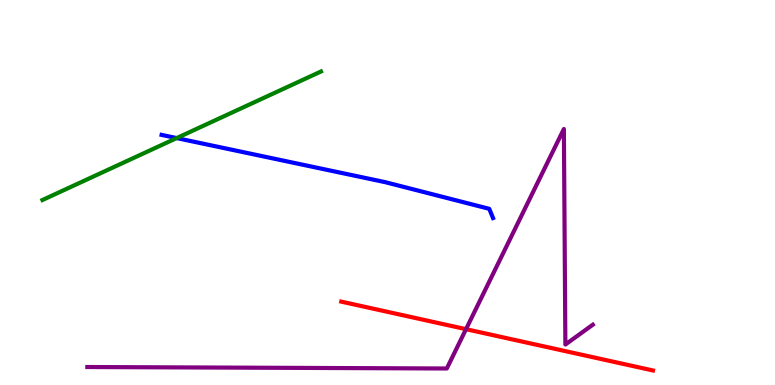[{'lines': ['blue', 'red'], 'intersections': []}, {'lines': ['green', 'red'], 'intersections': []}, {'lines': ['purple', 'red'], 'intersections': [{'x': 6.01, 'y': 1.45}]}, {'lines': ['blue', 'green'], 'intersections': [{'x': 2.28, 'y': 6.41}]}, {'lines': ['blue', 'purple'], 'intersections': []}, {'lines': ['green', 'purple'], 'intersections': []}]